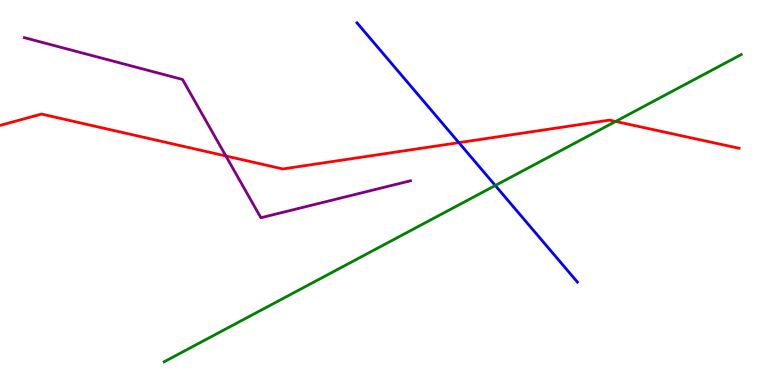[{'lines': ['blue', 'red'], 'intersections': [{'x': 5.92, 'y': 6.3}]}, {'lines': ['green', 'red'], 'intersections': [{'x': 7.94, 'y': 6.85}]}, {'lines': ['purple', 'red'], 'intersections': [{'x': 2.91, 'y': 5.95}]}, {'lines': ['blue', 'green'], 'intersections': [{'x': 6.39, 'y': 5.18}]}, {'lines': ['blue', 'purple'], 'intersections': []}, {'lines': ['green', 'purple'], 'intersections': []}]